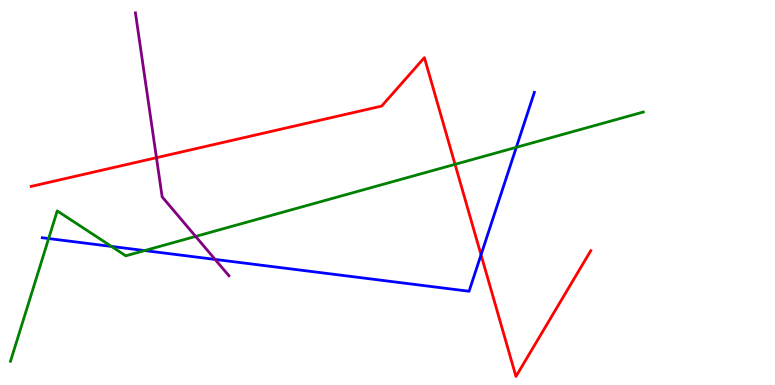[{'lines': ['blue', 'red'], 'intersections': [{'x': 6.21, 'y': 3.38}]}, {'lines': ['green', 'red'], 'intersections': [{'x': 5.87, 'y': 5.73}]}, {'lines': ['purple', 'red'], 'intersections': [{'x': 2.02, 'y': 5.9}]}, {'lines': ['blue', 'green'], 'intersections': [{'x': 0.628, 'y': 3.8}, {'x': 1.44, 'y': 3.6}, {'x': 1.87, 'y': 3.49}, {'x': 6.66, 'y': 6.17}]}, {'lines': ['blue', 'purple'], 'intersections': [{'x': 2.78, 'y': 3.26}]}, {'lines': ['green', 'purple'], 'intersections': [{'x': 2.52, 'y': 3.86}]}]